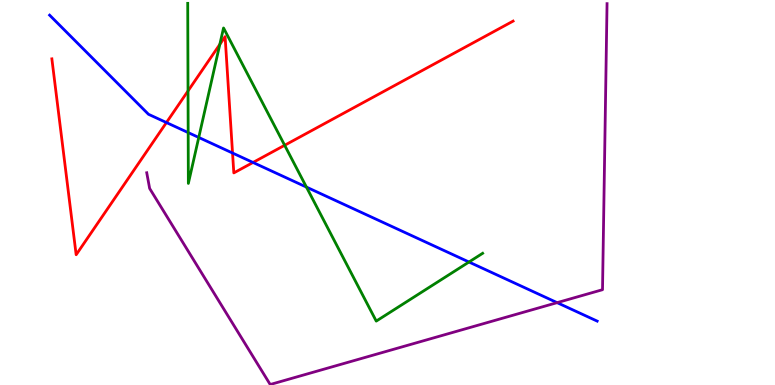[{'lines': ['blue', 'red'], 'intersections': [{'x': 2.15, 'y': 6.82}, {'x': 3.0, 'y': 6.03}, {'x': 3.26, 'y': 5.78}]}, {'lines': ['green', 'red'], 'intersections': [{'x': 2.43, 'y': 7.64}, {'x': 2.84, 'y': 8.85}, {'x': 3.67, 'y': 6.23}]}, {'lines': ['purple', 'red'], 'intersections': []}, {'lines': ['blue', 'green'], 'intersections': [{'x': 2.43, 'y': 6.56}, {'x': 2.56, 'y': 6.43}, {'x': 3.95, 'y': 5.14}, {'x': 6.05, 'y': 3.19}]}, {'lines': ['blue', 'purple'], 'intersections': [{'x': 7.19, 'y': 2.14}]}, {'lines': ['green', 'purple'], 'intersections': []}]